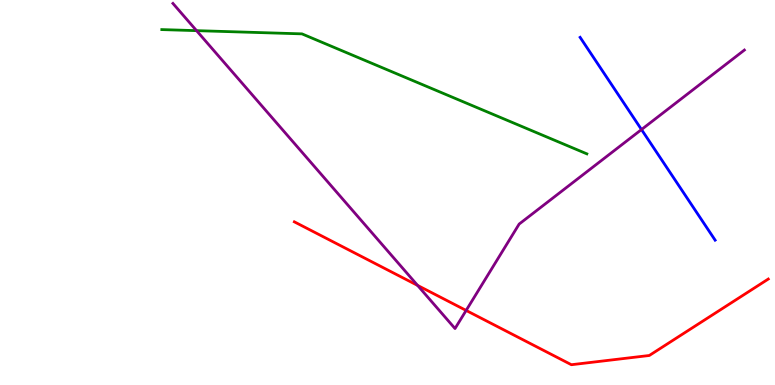[{'lines': ['blue', 'red'], 'intersections': []}, {'lines': ['green', 'red'], 'intersections': []}, {'lines': ['purple', 'red'], 'intersections': [{'x': 5.39, 'y': 2.59}, {'x': 6.01, 'y': 1.94}]}, {'lines': ['blue', 'green'], 'intersections': []}, {'lines': ['blue', 'purple'], 'intersections': [{'x': 8.28, 'y': 6.64}]}, {'lines': ['green', 'purple'], 'intersections': [{'x': 2.54, 'y': 9.2}]}]